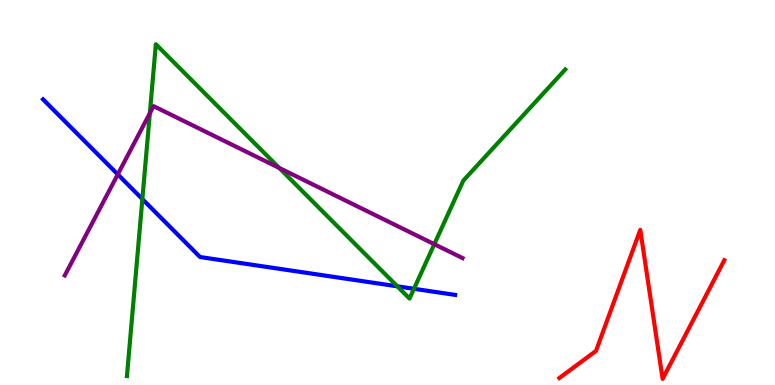[{'lines': ['blue', 'red'], 'intersections': []}, {'lines': ['green', 'red'], 'intersections': []}, {'lines': ['purple', 'red'], 'intersections': []}, {'lines': ['blue', 'green'], 'intersections': [{'x': 1.84, 'y': 4.83}, {'x': 5.13, 'y': 2.56}, {'x': 5.34, 'y': 2.5}]}, {'lines': ['blue', 'purple'], 'intersections': [{'x': 1.52, 'y': 5.47}]}, {'lines': ['green', 'purple'], 'intersections': [{'x': 1.93, 'y': 7.06}, {'x': 3.6, 'y': 5.64}, {'x': 5.6, 'y': 3.66}]}]